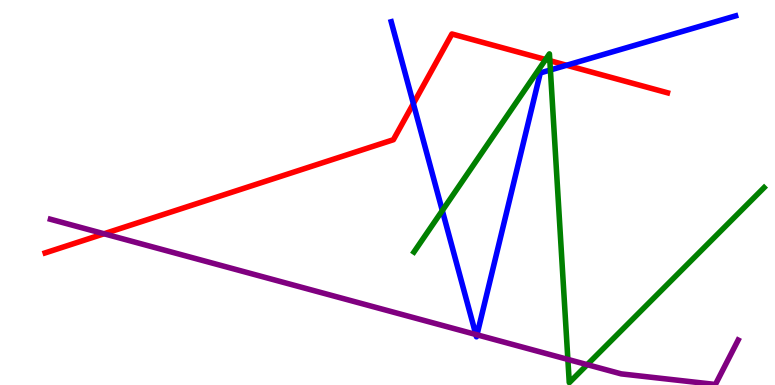[{'lines': ['blue', 'red'], 'intersections': [{'x': 5.33, 'y': 7.31}, {'x': 7.31, 'y': 8.31}]}, {'lines': ['green', 'red'], 'intersections': [{'x': 7.04, 'y': 8.45}, {'x': 7.09, 'y': 8.42}]}, {'lines': ['purple', 'red'], 'intersections': [{'x': 1.34, 'y': 3.93}]}, {'lines': ['blue', 'green'], 'intersections': [{'x': 5.71, 'y': 4.53}, {'x': 7.1, 'y': 8.18}]}, {'lines': ['blue', 'purple'], 'intersections': [{'x': 6.14, 'y': 1.31}, {'x': 6.15, 'y': 1.3}]}, {'lines': ['green', 'purple'], 'intersections': [{'x': 7.33, 'y': 0.665}, {'x': 7.58, 'y': 0.528}]}]